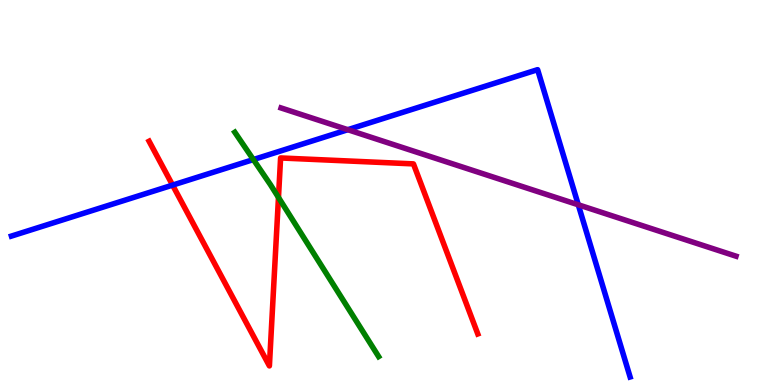[{'lines': ['blue', 'red'], 'intersections': [{'x': 2.23, 'y': 5.19}]}, {'lines': ['green', 'red'], 'intersections': [{'x': 3.59, 'y': 4.87}]}, {'lines': ['purple', 'red'], 'intersections': []}, {'lines': ['blue', 'green'], 'intersections': [{'x': 3.27, 'y': 5.86}]}, {'lines': ['blue', 'purple'], 'intersections': [{'x': 4.49, 'y': 6.63}, {'x': 7.46, 'y': 4.68}]}, {'lines': ['green', 'purple'], 'intersections': []}]